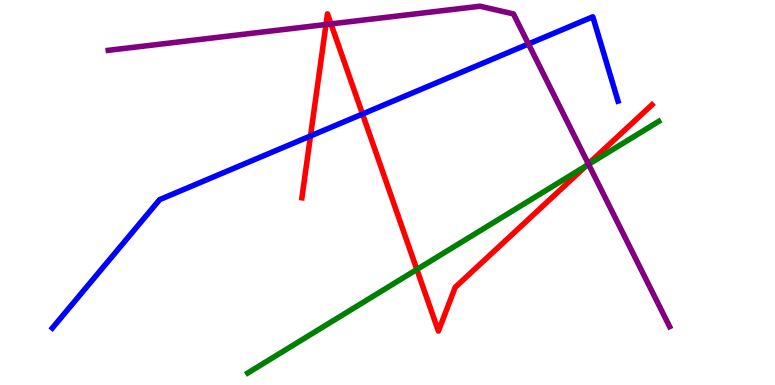[{'lines': ['blue', 'red'], 'intersections': [{'x': 4.01, 'y': 6.47}, {'x': 4.68, 'y': 7.04}]}, {'lines': ['green', 'red'], 'intersections': [{'x': 5.38, 'y': 3.0}, {'x': 7.56, 'y': 5.69}]}, {'lines': ['purple', 'red'], 'intersections': [{'x': 4.21, 'y': 9.36}, {'x': 4.27, 'y': 9.38}, {'x': 7.59, 'y': 5.74}]}, {'lines': ['blue', 'green'], 'intersections': []}, {'lines': ['blue', 'purple'], 'intersections': [{'x': 6.82, 'y': 8.86}]}, {'lines': ['green', 'purple'], 'intersections': [{'x': 7.59, 'y': 5.73}]}]